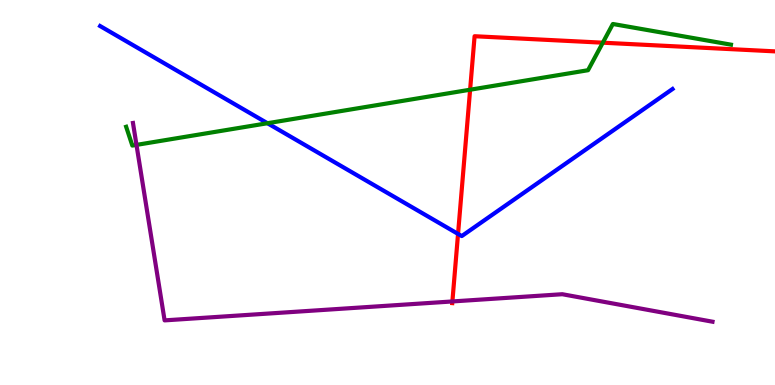[{'lines': ['blue', 'red'], 'intersections': [{'x': 5.91, 'y': 3.92}]}, {'lines': ['green', 'red'], 'intersections': [{'x': 6.07, 'y': 7.67}, {'x': 7.78, 'y': 8.89}]}, {'lines': ['purple', 'red'], 'intersections': [{'x': 5.84, 'y': 2.17}]}, {'lines': ['blue', 'green'], 'intersections': [{'x': 3.45, 'y': 6.8}]}, {'lines': ['blue', 'purple'], 'intersections': []}, {'lines': ['green', 'purple'], 'intersections': [{'x': 1.76, 'y': 6.24}]}]